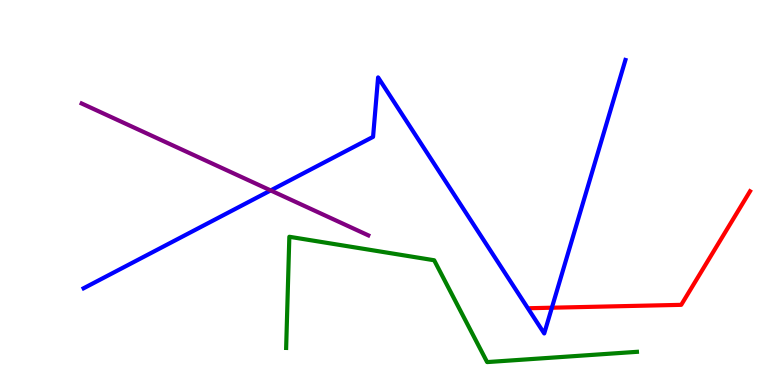[{'lines': ['blue', 'red'], 'intersections': [{'x': 7.12, 'y': 2.01}]}, {'lines': ['green', 'red'], 'intersections': []}, {'lines': ['purple', 'red'], 'intersections': []}, {'lines': ['blue', 'green'], 'intersections': []}, {'lines': ['blue', 'purple'], 'intersections': [{'x': 3.49, 'y': 5.05}]}, {'lines': ['green', 'purple'], 'intersections': []}]